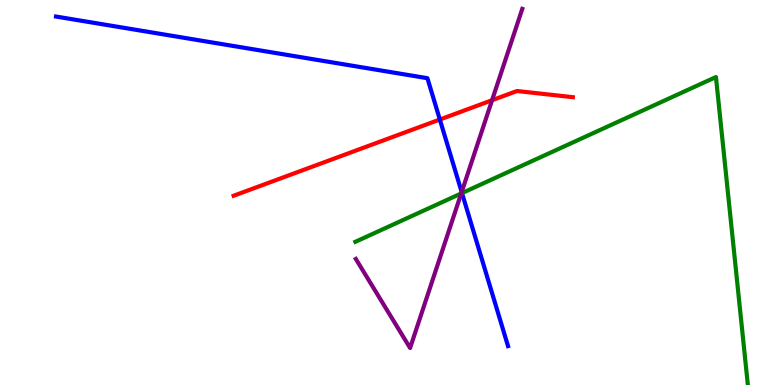[{'lines': ['blue', 'red'], 'intersections': [{'x': 5.68, 'y': 6.9}]}, {'lines': ['green', 'red'], 'intersections': []}, {'lines': ['purple', 'red'], 'intersections': [{'x': 6.35, 'y': 7.4}]}, {'lines': ['blue', 'green'], 'intersections': [{'x': 5.96, 'y': 4.98}]}, {'lines': ['blue', 'purple'], 'intersections': [{'x': 5.96, 'y': 5.01}]}, {'lines': ['green', 'purple'], 'intersections': [{'x': 5.95, 'y': 4.98}]}]